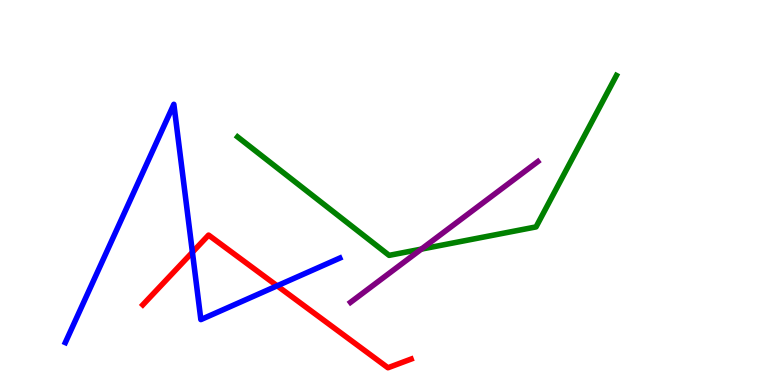[{'lines': ['blue', 'red'], 'intersections': [{'x': 2.48, 'y': 3.45}, {'x': 3.58, 'y': 2.58}]}, {'lines': ['green', 'red'], 'intersections': []}, {'lines': ['purple', 'red'], 'intersections': []}, {'lines': ['blue', 'green'], 'intersections': []}, {'lines': ['blue', 'purple'], 'intersections': []}, {'lines': ['green', 'purple'], 'intersections': [{'x': 5.44, 'y': 3.53}]}]